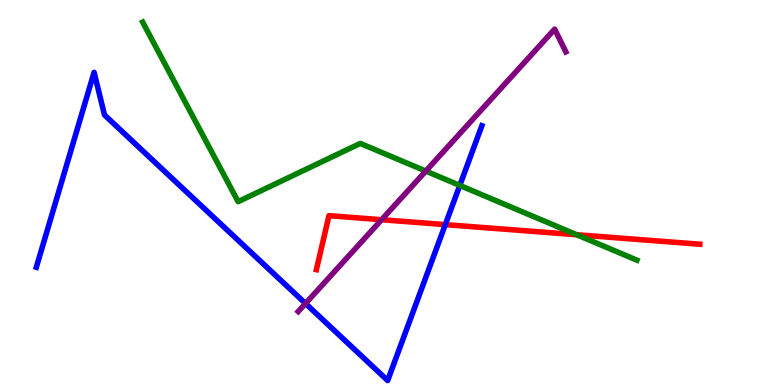[{'lines': ['blue', 'red'], 'intersections': [{'x': 5.75, 'y': 4.17}]}, {'lines': ['green', 'red'], 'intersections': [{'x': 7.44, 'y': 3.9}]}, {'lines': ['purple', 'red'], 'intersections': [{'x': 4.92, 'y': 4.29}]}, {'lines': ['blue', 'green'], 'intersections': [{'x': 5.93, 'y': 5.18}]}, {'lines': ['blue', 'purple'], 'intersections': [{'x': 3.94, 'y': 2.12}]}, {'lines': ['green', 'purple'], 'intersections': [{'x': 5.49, 'y': 5.56}]}]